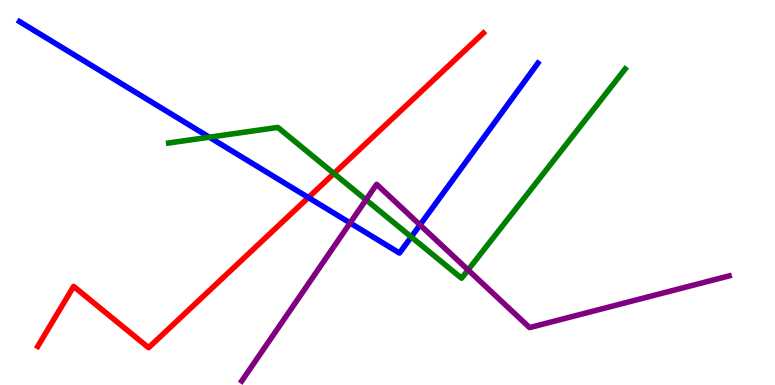[{'lines': ['blue', 'red'], 'intersections': [{'x': 3.98, 'y': 4.87}]}, {'lines': ['green', 'red'], 'intersections': [{'x': 4.31, 'y': 5.49}]}, {'lines': ['purple', 'red'], 'intersections': []}, {'lines': ['blue', 'green'], 'intersections': [{'x': 2.7, 'y': 6.44}, {'x': 5.31, 'y': 3.85}]}, {'lines': ['blue', 'purple'], 'intersections': [{'x': 4.52, 'y': 4.21}, {'x': 5.42, 'y': 4.16}]}, {'lines': ['green', 'purple'], 'intersections': [{'x': 4.72, 'y': 4.81}, {'x': 6.04, 'y': 2.99}]}]